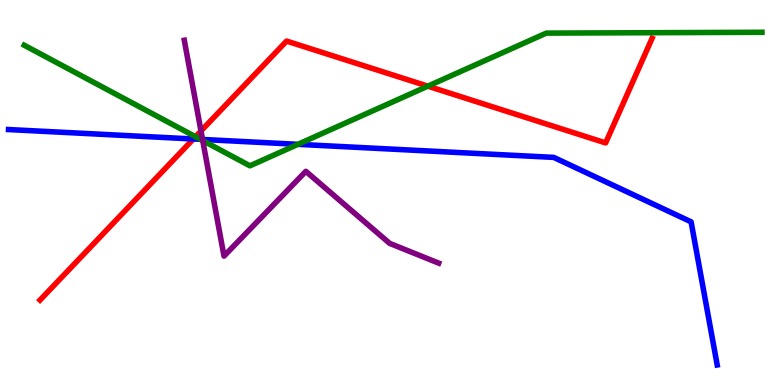[{'lines': ['blue', 'red'], 'intersections': [{'x': 2.5, 'y': 6.39}]}, {'lines': ['green', 'red'], 'intersections': [{'x': 2.52, 'y': 6.45}, {'x': 5.52, 'y': 7.76}]}, {'lines': ['purple', 'red'], 'intersections': [{'x': 2.59, 'y': 6.6}]}, {'lines': ['blue', 'green'], 'intersections': [{'x': 2.59, 'y': 6.38}, {'x': 3.84, 'y': 6.25}]}, {'lines': ['blue', 'purple'], 'intersections': [{'x': 2.61, 'y': 6.38}]}, {'lines': ['green', 'purple'], 'intersections': [{'x': 2.62, 'y': 6.35}]}]